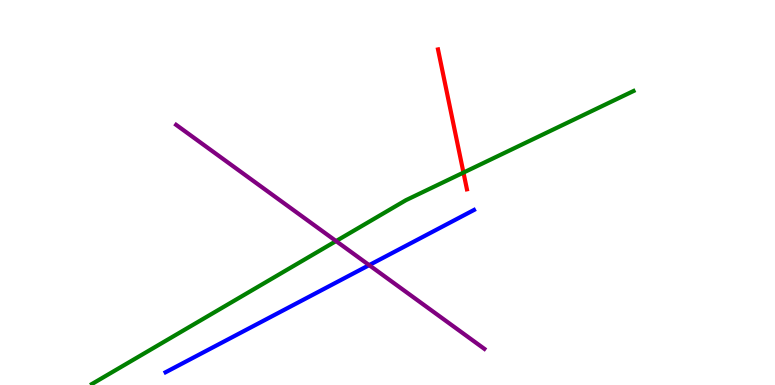[{'lines': ['blue', 'red'], 'intersections': []}, {'lines': ['green', 'red'], 'intersections': [{'x': 5.98, 'y': 5.52}]}, {'lines': ['purple', 'red'], 'intersections': []}, {'lines': ['blue', 'green'], 'intersections': []}, {'lines': ['blue', 'purple'], 'intersections': [{'x': 4.76, 'y': 3.11}]}, {'lines': ['green', 'purple'], 'intersections': [{'x': 4.34, 'y': 3.74}]}]